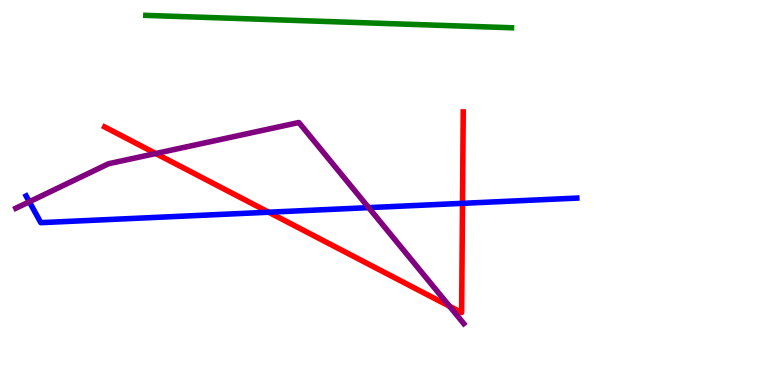[{'lines': ['blue', 'red'], 'intersections': [{'x': 3.47, 'y': 4.49}, {'x': 5.97, 'y': 4.72}]}, {'lines': ['green', 'red'], 'intersections': []}, {'lines': ['purple', 'red'], 'intersections': [{'x': 2.01, 'y': 6.01}, {'x': 5.8, 'y': 2.05}]}, {'lines': ['blue', 'green'], 'intersections': []}, {'lines': ['blue', 'purple'], 'intersections': [{'x': 0.378, 'y': 4.76}, {'x': 4.76, 'y': 4.61}]}, {'lines': ['green', 'purple'], 'intersections': []}]